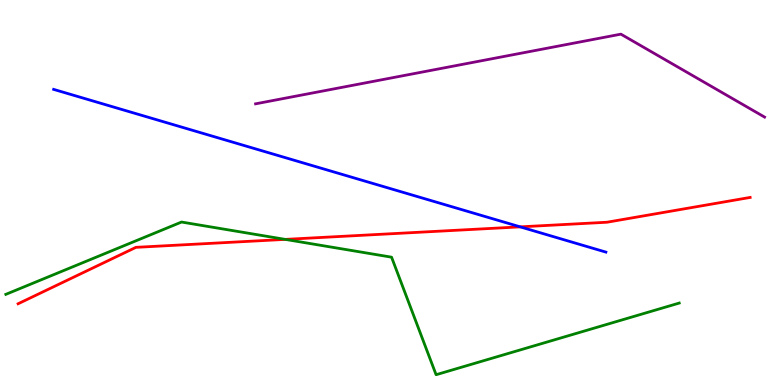[{'lines': ['blue', 'red'], 'intersections': [{'x': 6.71, 'y': 4.11}]}, {'lines': ['green', 'red'], 'intersections': [{'x': 3.68, 'y': 3.78}]}, {'lines': ['purple', 'red'], 'intersections': []}, {'lines': ['blue', 'green'], 'intersections': []}, {'lines': ['blue', 'purple'], 'intersections': []}, {'lines': ['green', 'purple'], 'intersections': []}]